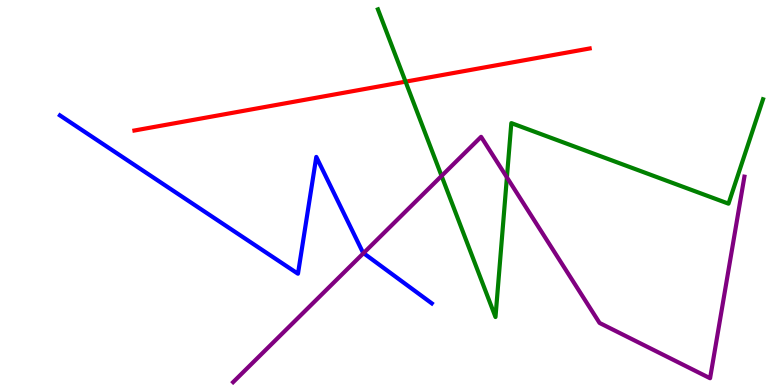[{'lines': ['blue', 'red'], 'intersections': []}, {'lines': ['green', 'red'], 'intersections': [{'x': 5.23, 'y': 7.88}]}, {'lines': ['purple', 'red'], 'intersections': []}, {'lines': ['blue', 'green'], 'intersections': []}, {'lines': ['blue', 'purple'], 'intersections': [{'x': 4.69, 'y': 3.43}]}, {'lines': ['green', 'purple'], 'intersections': [{'x': 5.7, 'y': 5.43}, {'x': 6.54, 'y': 5.39}]}]